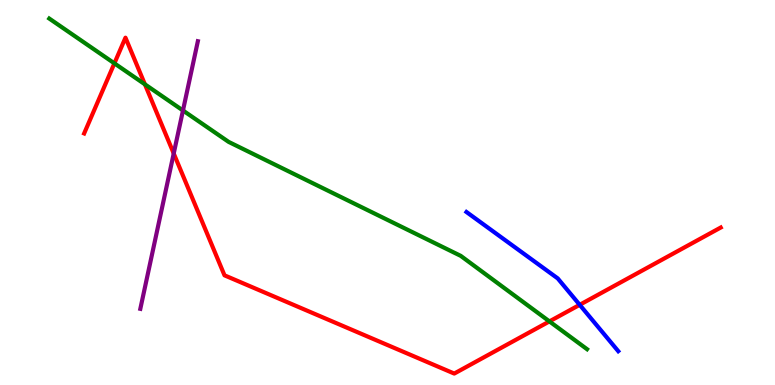[{'lines': ['blue', 'red'], 'intersections': [{'x': 7.48, 'y': 2.08}]}, {'lines': ['green', 'red'], 'intersections': [{'x': 1.48, 'y': 8.35}, {'x': 1.87, 'y': 7.81}, {'x': 7.09, 'y': 1.65}]}, {'lines': ['purple', 'red'], 'intersections': [{'x': 2.24, 'y': 6.01}]}, {'lines': ['blue', 'green'], 'intersections': []}, {'lines': ['blue', 'purple'], 'intersections': []}, {'lines': ['green', 'purple'], 'intersections': [{'x': 2.36, 'y': 7.13}]}]